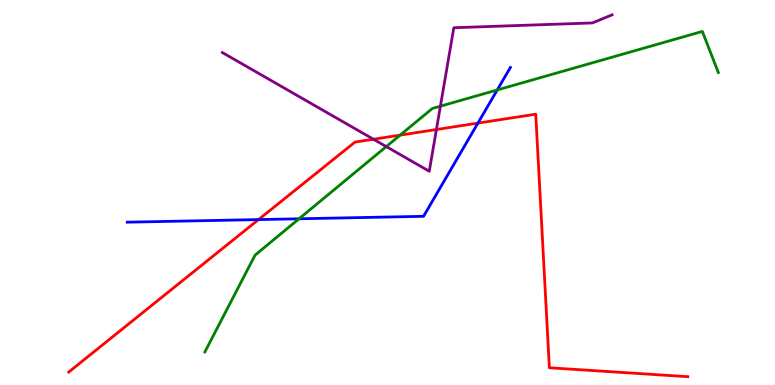[{'lines': ['blue', 'red'], 'intersections': [{'x': 3.34, 'y': 4.3}, {'x': 6.17, 'y': 6.8}]}, {'lines': ['green', 'red'], 'intersections': [{'x': 5.16, 'y': 6.49}]}, {'lines': ['purple', 'red'], 'intersections': [{'x': 4.82, 'y': 6.38}, {'x': 5.63, 'y': 6.64}]}, {'lines': ['blue', 'green'], 'intersections': [{'x': 3.86, 'y': 4.32}, {'x': 6.42, 'y': 7.66}]}, {'lines': ['blue', 'purple'], 'intersections': []}, {'lines': ['green', 'purple'], 'intersections': [{'x': 4.98, 'y': 6.19}, {'x': 5.68, 'y': 7.24}]}]